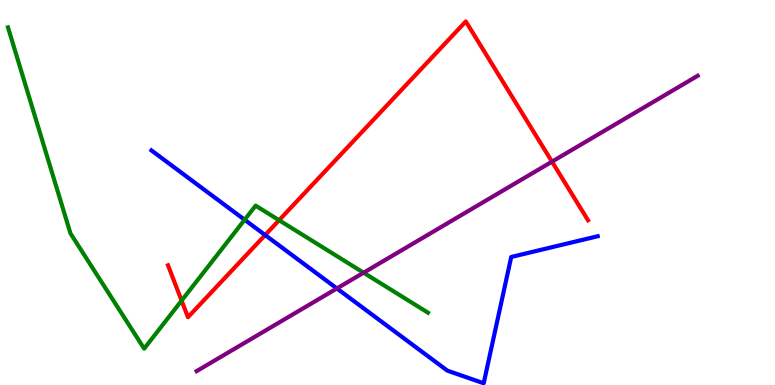[{'lines': ['blue', 'red'], 'intersections': [{'x': 3.42, 'y': 3.89}]}, {'lines': ['green', 'red'], 'intersections': [{'x': 2.34, 'y': 2.19}, {'x': 3.6, 'y': 4.28}]}, {'lines': ['purple', 'red'], 'intersections': [{'x': 7.12, 'y': 5.8}]}, {'lines': ['blue', 'green'], 'intersections': [{'x': 3.16, 'y': 4.29}]}, {'lines': ['blue', 'purple'], 'intersections': [{'x': 4.35, 'y': 2.51}]}, {'lines': ['green', 'purple'], 'intersections': [{'x': 4.69, 'y': 2.92}]}]